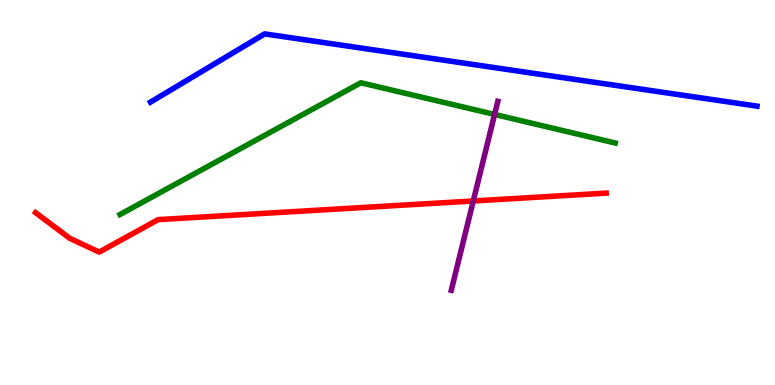[{'lines': ['blue', 'red'], 'intersections': []}, {'lines': ['green', 'red'], 'intersections': []}, {'lines': ['purple', 'red'], 'intersections': [{'x': 6.11, 'y': 4.78}]}, {'lines': ['blue', 'green'], 'intersections': []}, {'lines': ['blue', 'purple'], 'intersections': []}, {'lines': ['green', 'purple'], 'intersections': [{'x': 6.38, 'y': 7.03}]}]